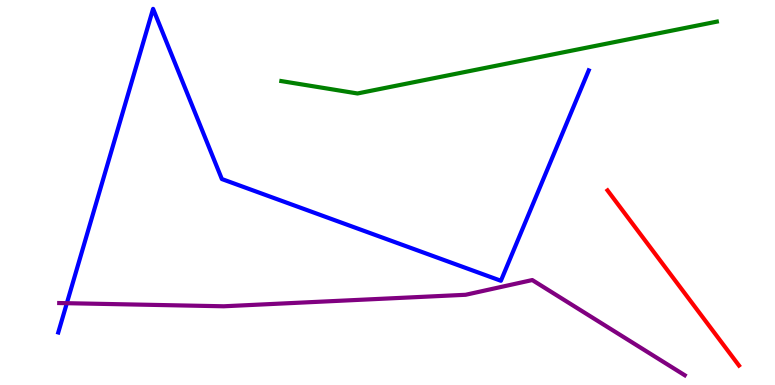[{'lines': ['blue', 'red'], 'intersections': []}, {'lines': ['green', 'red'], 'intersections': []}, {'lines': ['purple', 'red'], 'intersections': []}, {'lines': ['blue', 'green'], 'intersections': []}, {'lines': ['blue', 'purple'], 'intersections': [{'x': 0.863, 'y': 2.12}]}, {'lines': ['green', 'purple'], 'intersections': []}]